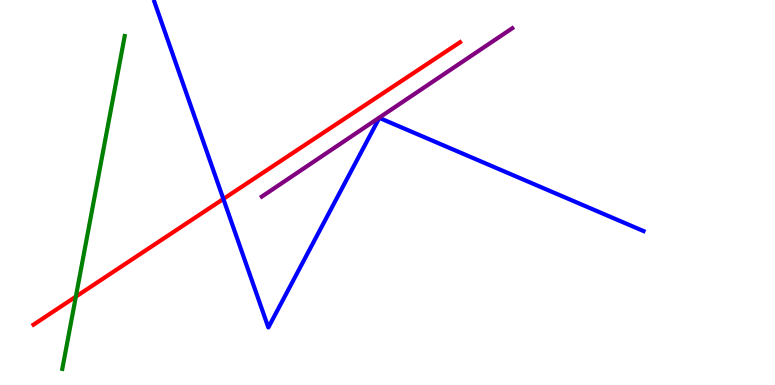[{'lines': ['blue', 'red'], 'intersections': [{'x': 2.88, 'y': 4.83}]}, {'lines': ['green', 'red'], 'intersections': [{'x': 0.979, 'y': 2.3}]}, {'lines': ['purple', 'red'], 'intersections': []}, {'lines': ['blue', 'green'], 'intersections': []}, {'lines': ['blue', 'purple'], 'intersections': []}, {'lines': ['green', 'purple'], 'intersections': []}]